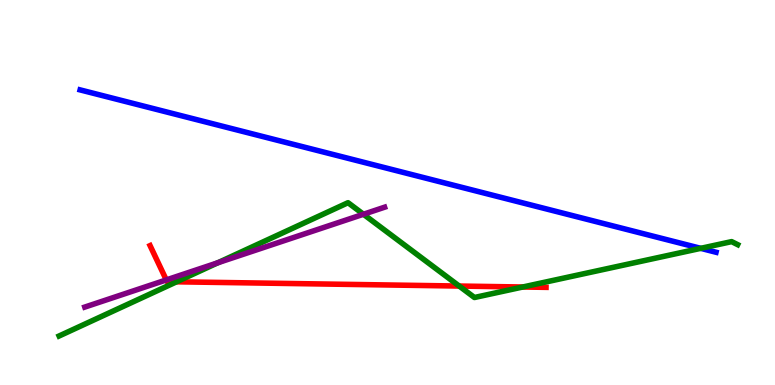[{'lines': ['blue', 'red'], 'intersections': []}, {'lines': ['green', 'red'], 'intersections': [{'x': 2.28, 'y': 2.68}, {'x': 5.92, 'y': 2.57}, {'x': 6.75, 'y': 2.55}]}, {'lines': ['purple', 'red'], 'intersections': [{'x': 2.15, 'y': 2.73}]}, {'lines': ['blue', 'green'], 'intersections': [{'x': 9.04, 'y': 3.55}]}, {'lines': ['blue', 'purple'], 'intersections': []}, {'lines': ['green', 'purple'], 'intersections': [{'x': 2.81, 'y': 3.18}, {'x': 4.69, 'y': 4.44}]}]